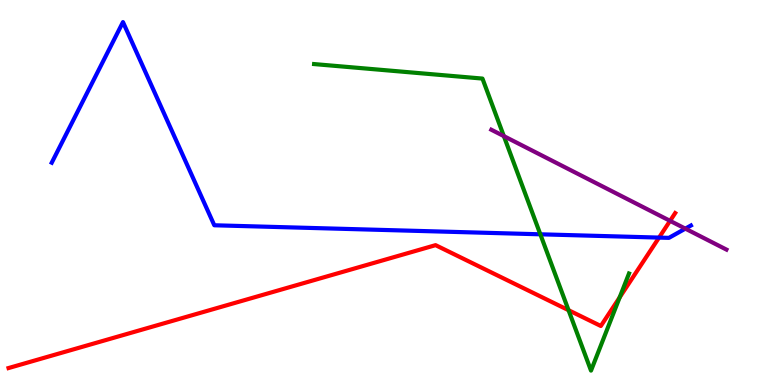[{'lines': ['blue', 'red'], 'intersections': [{'x': 8.5, 'y': 3.83}]}, {'lines': ['green', 'red'], 'intersections': [{'x': 7.34, 'y': 1.94}, {'x': 8.0, 'y': 2.28}]}, {'lines': ['purple', 'red'], 'intersections': [{'x': 8.65, 'y': 4.26}]}, {'lines': ['blue', 'green'], 'intersections': [{'x': 6.97, 'y': 3.91}]}, {'lines': ['blue', 'purple'], 'intersections': [{'x': 8.84, 'y': 4.06}]}, {'lines': ['green', 'purple'], 'intersections': [{'x': 6.5, 'y': 6.46}]}]